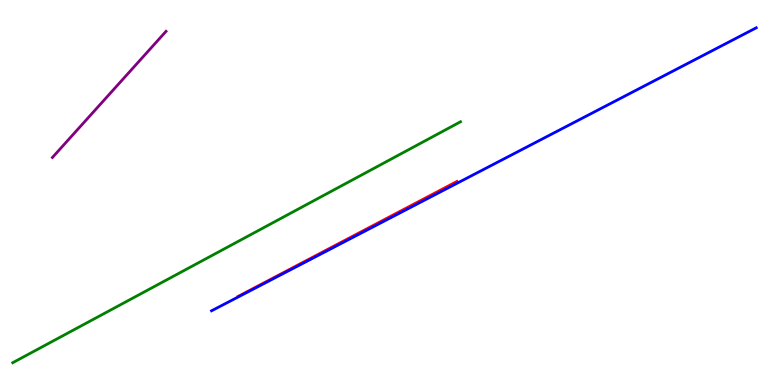[{'lines': ['blue', 'red'], 'intersections': []}, {'lines': ['green', 'red'], 'intersections': []}, {'lines': ['purple', 'red'], 'intersections': []}, {'lines': ['blue', 'green'], 'intersections': []}, {'lines': ['blue', 'purple'], 'intersections': []}, {'lines': ['green', 'purple'], 'intersections': []}]